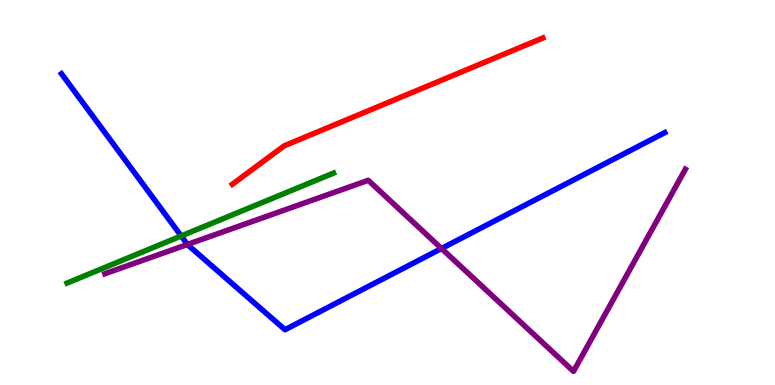[{'lines': ['blue', 'red'], 'intersections': []}, {'lines': ['green', 'red'], 'intersections': []}, {'lines': ['purple', 'red'], 'intersections': []}, {'lines': ['blue', 'green'], 'intersections': [{'x': 2.34, 'y': 3.87}]}, {'lines': ['blue', 'purple'], 'intersections': [{'x': 2.42, 'y': 3.65}, {'x': 5.7, 'y': 3.55}]}, {'lines': ['green', 'purple'], 'intersections': []}]